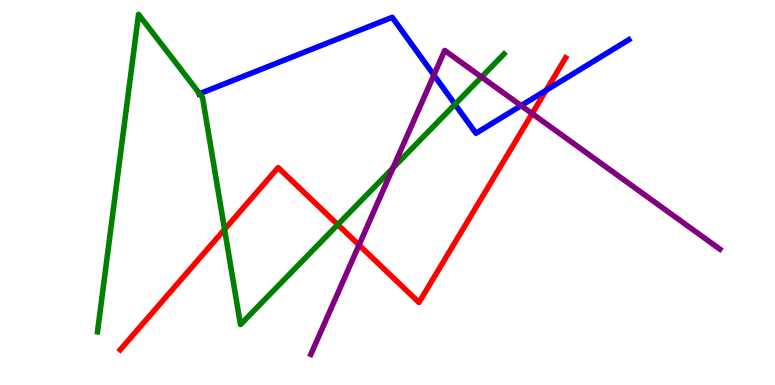[{'lines': ['blue', 'red'], 'intersections': [{'x': 7.05, 'y': 7.65}]}, {'lines': ['green', 'red'], 'intersections': [{'x': 2.9, 'y': 4.04}, {'x': 4.36, 'y': 4.16}]}, {'lines': ['purple', 'red'], 'intersections': [{'x': 4.63, 'y': 3.64}, {'x': 6.87, 'y': 7.05}]}, {'lines': ['blue', 'green'], 'intersections': [{'x': 2.58, 'y': 7.57}, {'x': 5.87, 'y': 7.29}]}, {'lines': ['blue', 'purple'], 'intersections': [{'x': 5.6, 'y': 8.05}, {'x': 6.72, 'y': 7.26}]}, {'lines': ['green', 'purple'], 'intersections': [{'x': 5.07, 'y': 5.64}, {'x': 6.21, 'y': 8.0}]}]